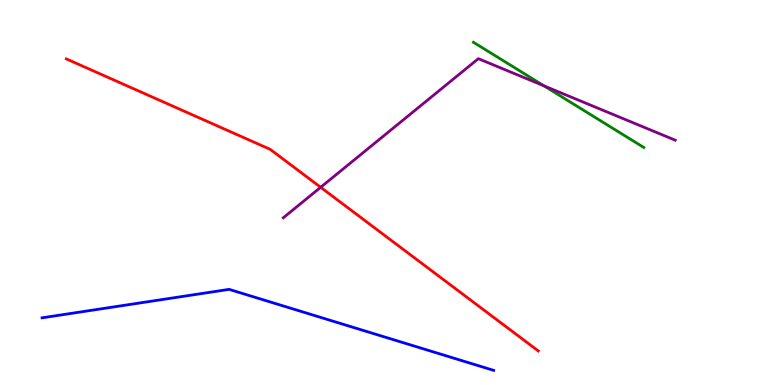[{'lines': ['blue', 'red'], 'intersections': []}, {'lines': ['green', 'red'], 'intersections': []}, {'lines': ['purple', 'red'], 'intersections': [{'x': 4.14, 'y': 5.14}]}, {'lines': ['blue', 'green'], 'intersections': []}, {'lines': ['blue', 'purple'], 'intersections': []}, {'lines': ['green', 'purple'], 'intersections': [{'x': 7.02, 'y': 7.77}]}]